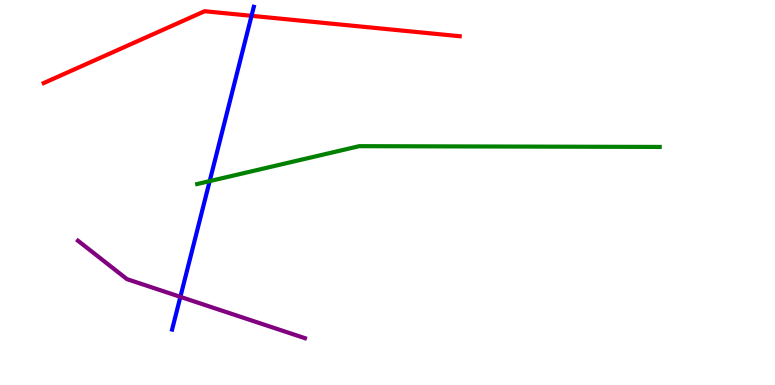[{'lines': ['blue', 'red'], 'intersections': [{'x': 3.25, 'y': 9.59}]}, {'lines': ['green', 'red'], 'intersections': []}, {'lines': ['purple', 'red'], 'intersections': []}, {'lines': ['blue', 'green'], 'intersections': [{'x': 2.71, 'y': 5.3}]}, {'lines': ['blue', 'purple'], 'intersections': [{'x': 2.33, 'y': 2.29}]}, {'lines': ['green', 'purple'], 'intersections': []}]